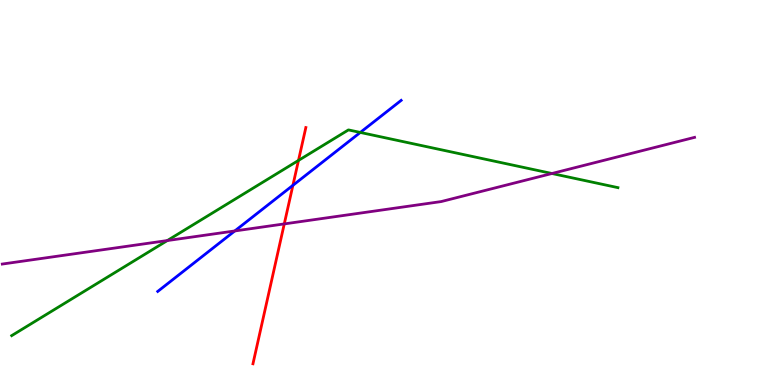[{'lines': ['blue', 'red'], 'intersections': [{'x': 3.78, 'y': 5.19}]}, {'lines': ['green', 'red'], 'intersections': [{'x': 3.85, 'y': 5.83}]}, {'lines': ['purple', 'red'], 'intersections': [{'x': 3.67, 'y': 4.18}]}, {'lines': ['blue', 'green'], 'intersections': [{'x': 4.65, 'y': 6.56}]}, {'lines': ['blue', 'purple'], 'intersections': [{'x': 3.03, 'y': 4.0}]}, {'lines': ['green', 'purple'], 'intersections': [{'x': 2.16, 'y': 3.75}, {'x': 7.12, 'y': 5.49}]}]